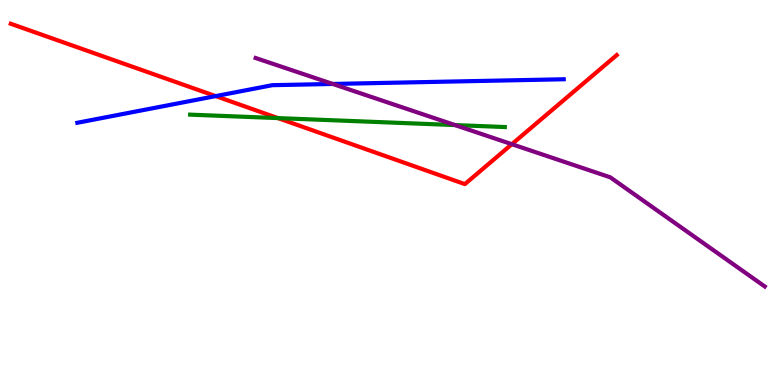[{'lines': ['blue', 'red'], 'intersections': [{'x': 2.78, 'y': 7.5}]}, {'lines': ['green', 'red'], 'intersections': [{'x': 3.59, 'y': 6.93}]}, {'lines': ['purple', 'red'], 'intersections': [{'x': 6.6, 'y': 6.25}]}, {'lines': ['blue', 'green'], 'intersections': []}, {'lines': ['blue', 'purple'], 'intersections': [{'x': 4.29, 'y': 7.82}]}, {'lines': ['green', 'purple'], 'intersections': [{'x': 5.87, 'y': 6.75}]}]